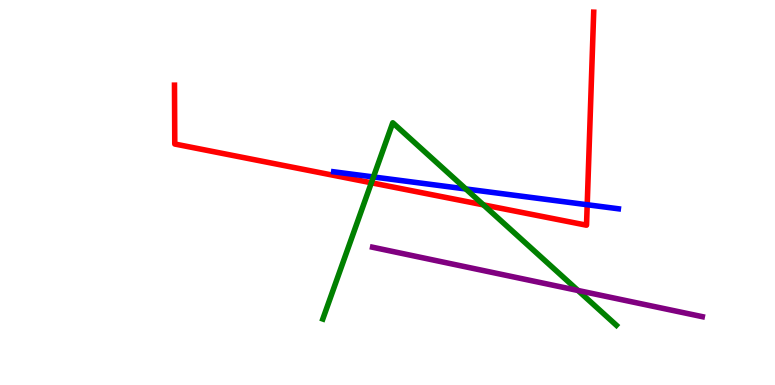[{'lines': ['blue', 'red'], 'intersections': [{'x': 7.58, 'y': 4.68}]}, {'lines': ['green', 'red'], 'intersections': [{'x': 4.79, 'y': 5.25}, {'x': 6.24, 'y': 4.68}]}, {'lines': ['purple', 'red'], 'intersections': []}, {'lines': ['blue', 'green'], 'intersections': [{'x': 4.82, 'y': 5.4}, {'x': 6.01, 'y': 5.09}]}, {'lines': ['blue', 'purple'], 'intersections': []}, {'lines': ['green', 'purple'], 'intersections': [{'x': 7.46, 'y': 2.45}]}]